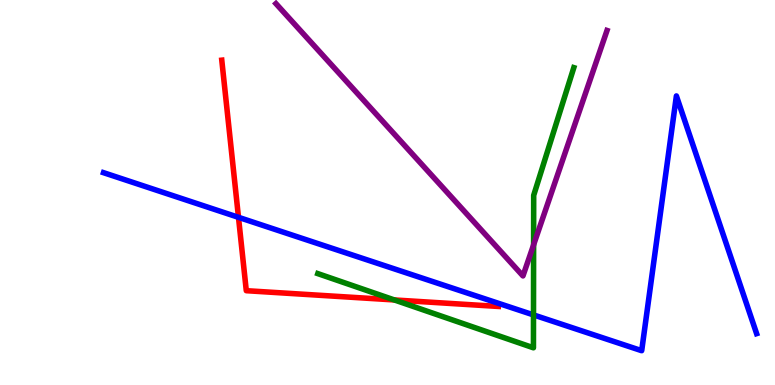[{'lines': ['blue', 'red'], 'intersections': [{'x': 3.08, 'y': 4.36}]}, {'lines': ['green', 'red'], 'intersections': [{'x': 5.09, 'y': 2.21}]}, {'lines': ['purple', 'red'], 'intersections': []}, {'lines': ['blue', 'green'], 'intersections': [{'x': 6.88, 'y': 1.82}]}, {'lines': ['blue', 'purple'], 'intersections': []}, {'lines': ['green', 'purple'], 'intersections': [{'x': 6.89, 'y': 3.64}]}]